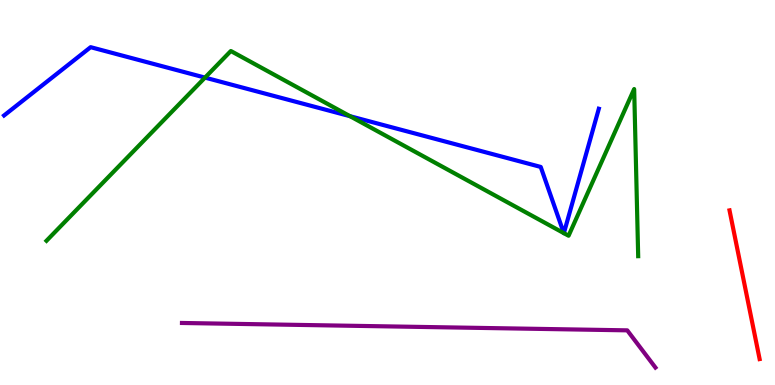[{'lines': ['blue', 'red'], 'intersections': []}, {'lines': ['green', 'red'], 'intersections': []}, {'lines': ['purple', 'red'], 'intersections': []}, {'lines': ['blue', 'green'], 'intersections': [{'x': 2.65, 'y': 7.98}, {'x': 4.52, 'y': 6.98}, {'x': 7.28, 'y': 3.94}, {'x': 7.28, 'y': 3.94}]}, {'lines': ['blue', 'purple'], 'intersections': []}, {'lines': ['green', 'purple'], 'intersections': []}]